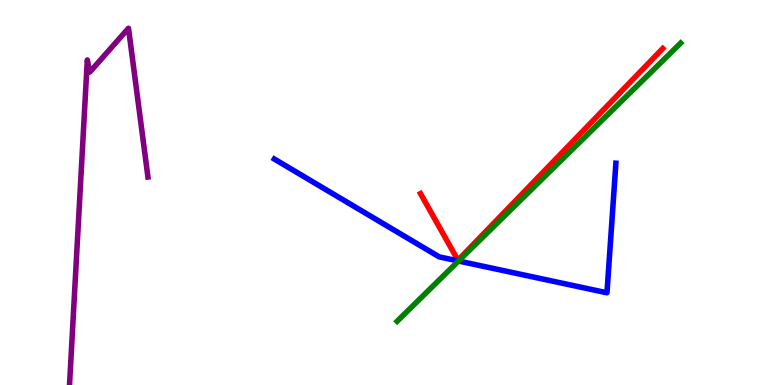[{'lines': ['blue', 'red'], 'intersections': []}, {'lines': ['green', 'red'], 'intersections': []}, {'lines': ['purple', 'red'], 'intersections': []}, {'lines': ['blue', 'green'], 'intersections': [{'x': 5.92, 'y': 3.22}]}, {'lines': ['blue', 'purple'], 'intersections': []}, {'lines': ['green', 'purple'], 'intersections': []}]